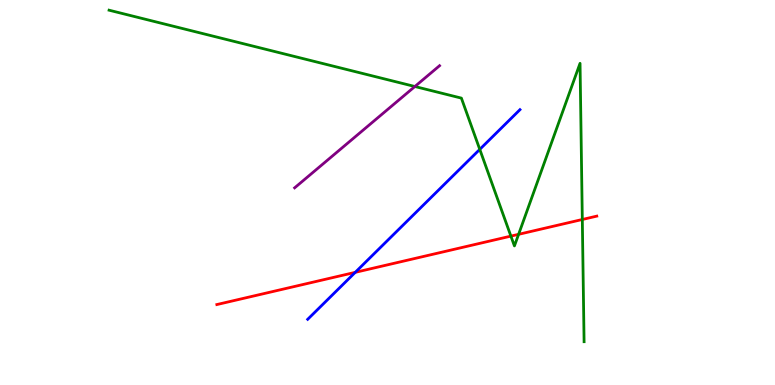[{'lines': ['blue', 'red'], 'intersections': [{'x': 4.58, 'y': 2.93}]}, {'lines': ['green', 'red'], 'intersections': [{'x': 6.59, 'y': 3.87}, {'x': 6.69, 'y': 3.91}, {'x': 7.51, 'y': 4.3}]}, {'lines': ['purple', 'red'], 'intersections': []}, {'lines': ['blue', 'green'], 'intersections': [{'x': 6.19, 'y': 6.12}]}, {'lines': ['blue', 'purple'], 'intersections': []}, {'lines': ['green', 'purple'], 'intersections': [{'x': 5.35, 'y': 7.75}]}]